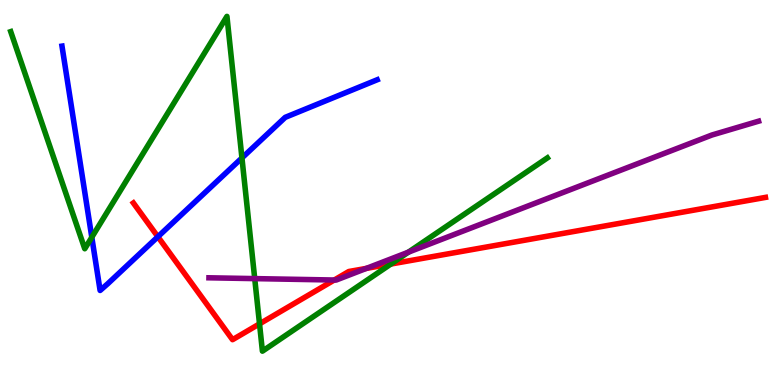[{'lines': ['blue', 'red'], 'intersections': [{'x': 2.04, 'y': 3.85}]}, {'lines': ['green', 'red'], 'intersections': [{'x': 3.35, 'y': 1.59}, {'x': 5.04, 'y': 3.14}]}, {'lines': ['purple', 'red'], 'intersections': [{'x': 4.31, 'y': 2.73}, {'x': 4.73, 'y': 3.03}]}, {'lines': ['blue', 'green'], 'intersections': [{'x': 1.18, 'y': 3.84}, {'x': 3.12, 'y': 5.9}]}, {'lines': ['blue', 'purple'], 'intersections': []}, {'lines': ['green', 'purple'], 'intersections': [{'x': 3.29, 'y': 2.76}, {'x': 5.27, 'y': 3.45}]}]